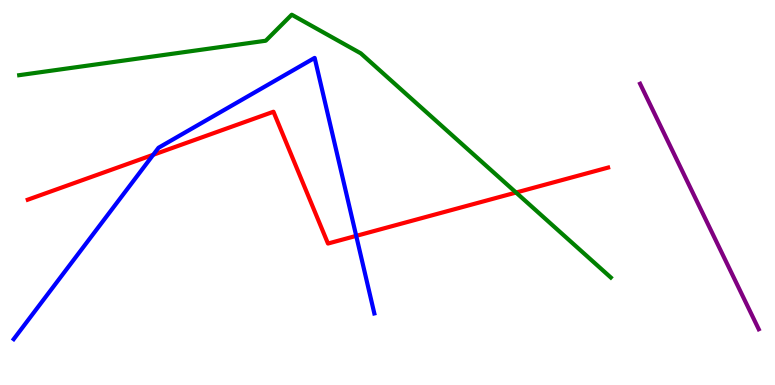[{'lines': ['blue', 'red'], 'intersections': [{'x': 1.98, 'y': 5.98}, {'x': 4.6, 'y': 3.87}]}, {'lines': ['green', 'red'], 'intersections': [{'x': 6.66, 'y': 5.0}]}, {'lines': ['purple', 'red'], 'intersections': []}, {'lines': ['blue', 'green'], 'intersections': []}, {'lines': ['blue', 'purple'], 'intersections': []}, {'lines': ['green', 'purple'], 'intersections': []}]